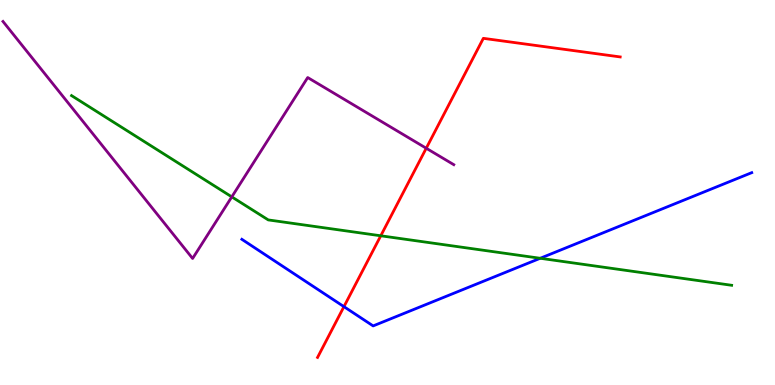[{'lines': ['blue', 'red'], 'intersections': [{'x': 4.44, 'y': 2.04}]}, {'lines': ['green', 'red'], 'intersections': [{'x': 4.91, 'y': 3.88}]}, {'lines': ['purple', 'red'], 'intersections': [{'x': 5.5, 'y': 6.15}]}, {'lines': ['blue', 'green'], 'intersections': [{'x': 6.97, 'y': 3.29}]}, {'lines': ['blue', 'purple'], 'intersections': []}, {'lines': ['green', 'purple'], 'intersections': [{'x': 2.99, 'y': 4.89}]}]